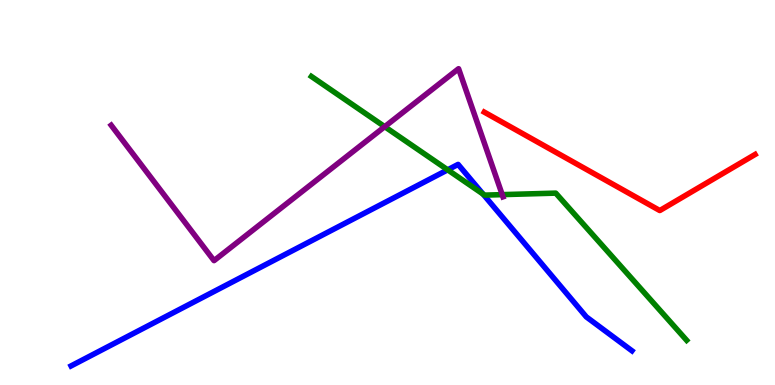[{'lines': ['blue', 'red'], 'intersections': []}, {'lines': ['green', 'red'], 'intersections': []}, {'lines': ['purple', 'red'], 'intersections': []}, {'lines': ['blue', 'green'], 'intersections': [{'x': 5.78, 'y': 5.59}, {'x': 6.23, 'y': 4.96}]}, {'lines': ['blue', 'purple'], 'intersections': []}, {'lines': ['green', 'purple'], 'intersections': [{'x': 4.96, 'y': 6.71}, {'x': 6.48, 'y': 4.94}]}]